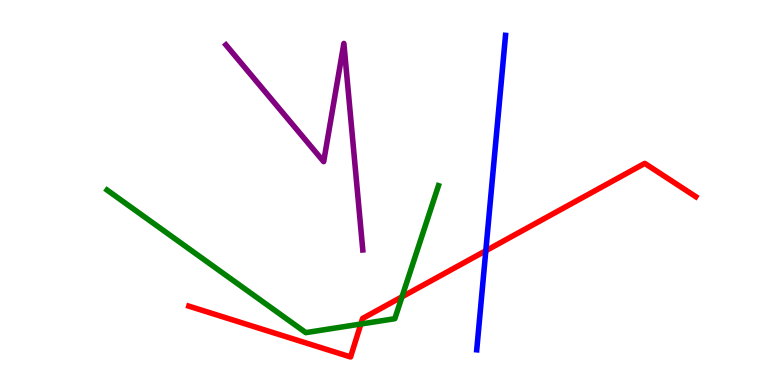[{'lines': ['blue', 'red'], 'intersections': [{'x': 6.27, 'y': 3.49}]}, {'lines': ['green', 'red'], 'intersections': [{'x': 4.66, 'y': 1.58}, {'x': 5.19, 'y': 2.29}]}, {'lines': ['purple', 'red'], 'intersections': []}, {'lines': ['blue', 'green'], 'intersections': []}, {'lines': ['blue', 'purple'], 'intersections': []}, {'lines': ['green', 'purple'], 'intersections': []}]